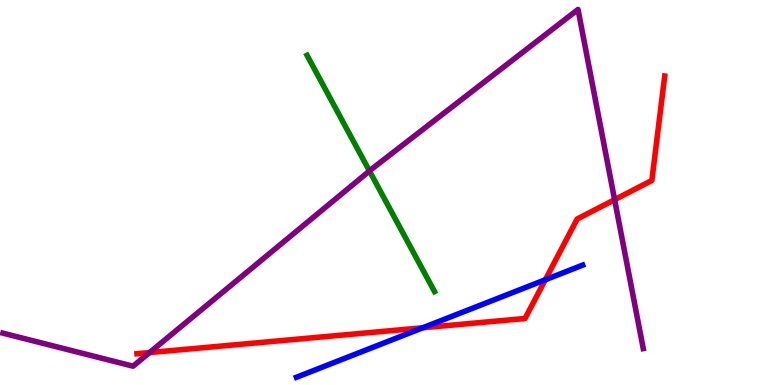[{'lines': ['blue', 'red'], 'intersections': [{'x': 5.45, 'y': 1.49}, {'x': 7.04, 'y': 2.73}]}, {'lines': ['green', 'red'], 'intersections': []}, {'lines': ['purple', 'red'], 'intersections': [{'x': 1.93, 'y': 0.842}, {'x': 7.93, 'y': 4.81}]}, {'lines': ['blue', 'green'], 'intersections': []}, {'lines': ['blue', 'purple'], 'intersections': []}, {'lines': ['green', 'purple'], 'intersections': [{'x': 4.77, 'y': 5.56}]}]